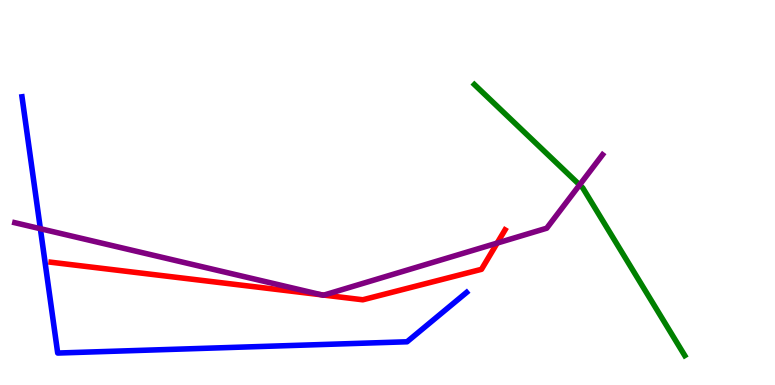[{'lines': ['blue', 'red'], 'intersections': []}, {'lines': ['green', 'red'], 'intersections': []}, {'lines': ['purple', 'red'], 'intersections': [{'x': 4.15, 'y': 2.34}, {'x': 4.18, 'y': 2.34}, {'x': 6.41, 'y': 3.69}]}, {'lines': ['blue', 'green'], 'intersections': []}, {'lines': ['blue', 'purple'], 'intersections': [{'x': 0.521, 'y': 4.06}]}, {'lines': ['green', 'purple'], 'intersections': [{'x': 7.48, 'y': 5.2}]}]